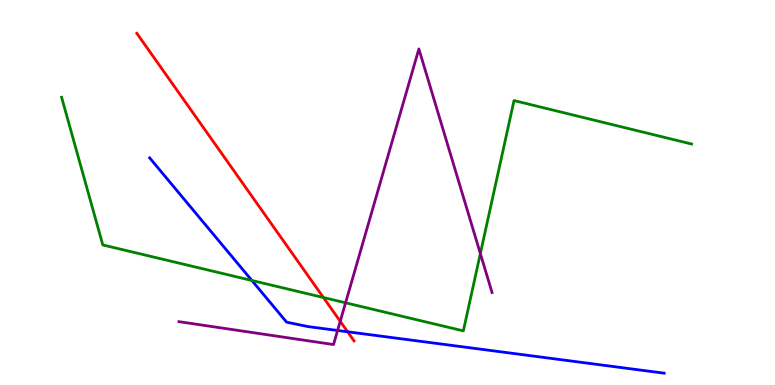[{'lines': ['blue', 'red'], 'intersections': [{'x': 4.49, 'y': 1.38}]}, {'lines': ['green', 'red'], 'intersections': [{'x': 4.17, 'y': 2.27}]}, {'lines': ['purple', 'red'], 'intersections': [{'x': 4.39, 'y': 1.65}]}, {'lines': ['blue', 'green'], 'intersections': [{'x': 3.25, 'y': 2.71}]}, {'lines': ['blue', 'purple'], 'intersections': [{'x': 4.36, 'y': 1.42}]}, {'lines': ['green', 'purple'], 'intersections': [{'x': 4.46, 'y': 2.13}, {'x': 6.2, 'y': 3.41}]}]